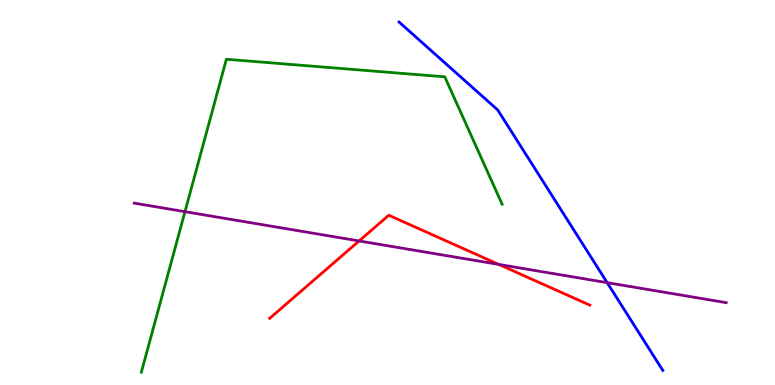[{'lines': ['blue', 'red'], 'intersections': []}, {'lines': ['green', 'red'], 'intersections': []}, {'lines': ['purple', 'red'], 'intersections': [{'x': 4.63, 'y': 3.74}, {'x': 6.44, 'y': 3.13}]}, {'lines': ['blue', 'green'], 'intersections': []}, {'lines': ['blue', 'purple'], 'intersections': [{'x': 7.83, 'y': 2.66}]}, {'lines': ['green', 'purple'], 'intersections': [{'x': 2.39, 'y': 4.5}]}]